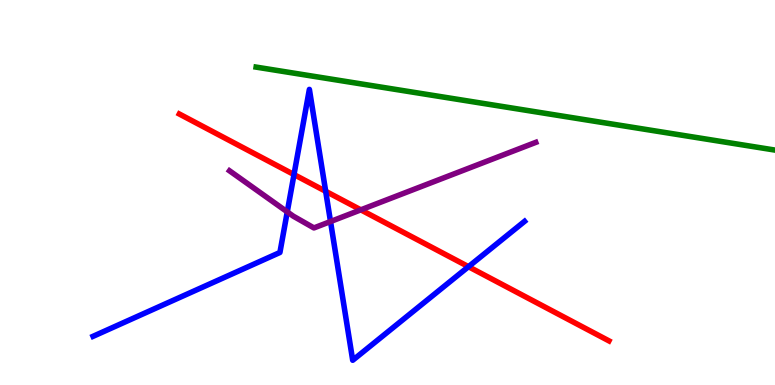[{'lines': ['blue', 'red'], 'intersections': [{'x': 3.79, 'y': 5.47}, {'x': 4.2, 'y': 5.03}, {'x': 6.04, 'y': 3.07}]}, {'lines': ['green', 'red'], 'intersections': []}, {'lines': ['purple', 'red'], 'intersections': [{'x': 4.66, 'y': 4.55}]}, {'lines': ['blue', 'green'], 'intersections': []}, {'lines': ['blue', 'purple'], 'intersections': [{'x': 3.71, 'y': 4.5}, {'x': 4.26, 'y': 4.25}]}, {'lines': ['green', 'purple'], 'intersections': []}]